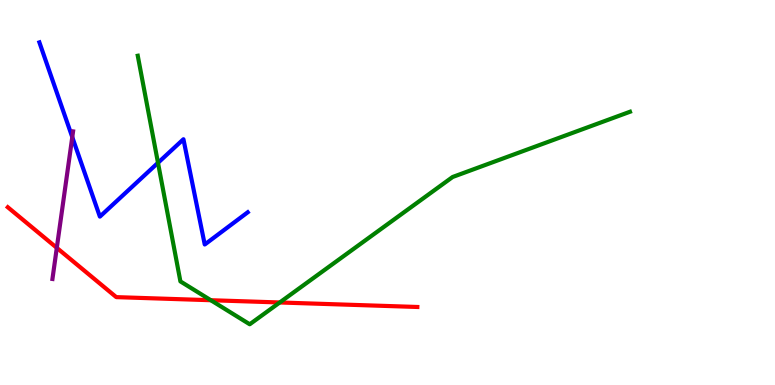[{'lines': ['blue', 'red'], 'intersections': []}, {'lines': ['green', 'red'], 'intersections': [{'x': 2.72, 'y': 2.2}, {'x': 3.61, 'y': 2.14}]}, {'lines': ['purple', 'red'], 'intersections': [{'x': 0.733, 'y': 3.56}]}, {'lines': ['blue', 'green'], 'intersections': [{'x': 2.04, 'y': 5.77}]}, {'lines': ['blue', 'purple'], 'intersections': [{'x': 0.933, 'y': 6.44}]}, {'lines': ['green', 'purple'], 'intersections': []}]